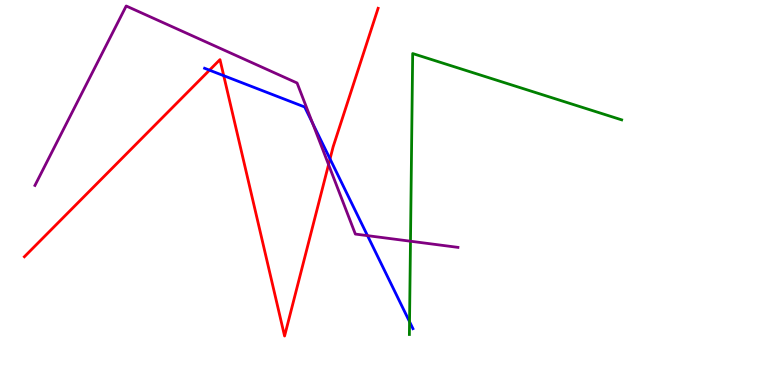[{'lines': ['blue', 'red'], 'intersections': [{'x': 2.7, 'y': 8.18}, {'x': 2.89, 'y': 8.03}, {'x': 4.26, 'y': 5.87}]}, {'lines': ['green', 'red'], 'intersections': []}, {'lines': ['purple', 'red'], 'intersections': [{'x': 4.24, 'y': 5.72}]}, {'lines': ['blue', 'green'], 'intersections': [{'x': 5.28, 'y': 1.64}]}, {'lines': ['blue', 'purple'], 'intersections': [{'x': 4.03, 'y': 6.8}, {'x': 4.74, 'y': 3.88}]}, {'lines': ['green', 'purple'], 'intersections': [{'x': 5.3, 'y': 3.73}]}]